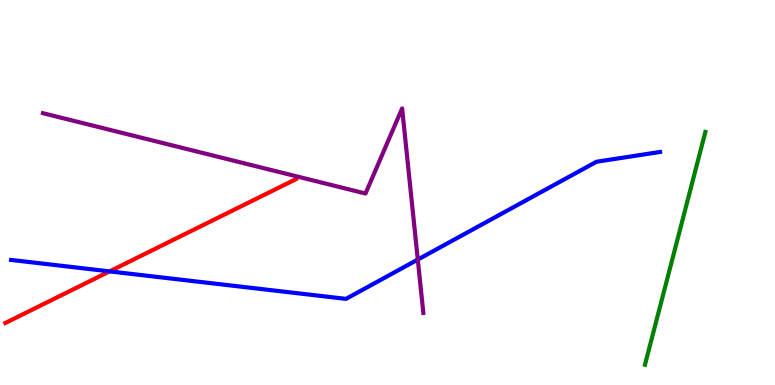[{'lines': ['blue', 'red'], 'intersections': [{'x': 1.41, 'y': 2.95}]}, {'lines': ['green', 'red'], 'intersections': []}, {'lines': ['purple', 'red'], 'intersections': []}, {'lines': ['blue', 'green'], 'intersections': []}, {'lines': ['blue', 'purple'], 'intersections': [{'x': 5.39, 'y': 3.26}]}, {'lines': ['green', 'purple'], 'intersections': []}]